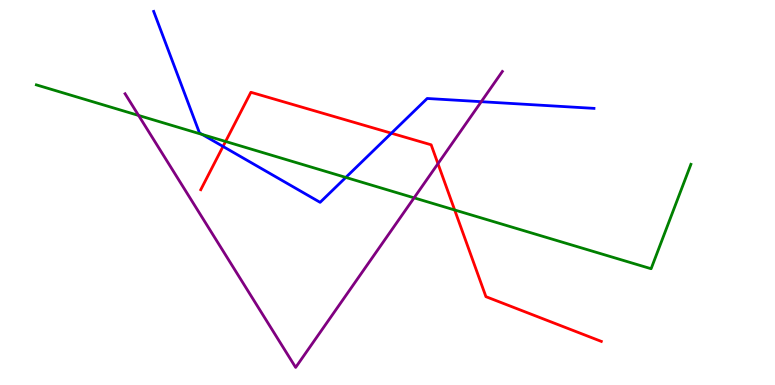[{'lines': ['blue', 'red'], 'intersections': [{'x': 2.88, 'y': 6.2}, {'x': 5.05, 'y': 6.54}]}, {'lines': ['green', 'red'], 'intersections': [{'x': 2.91, 'y': 6.33}, {'x': 5.87, 'y': 4.55}]}, {'lines': ['purple', 'red'], 'intersections': [{'x': 5.65, 'y': 5.75}]}, {'lines': ['blue', 'green'], 'intersections': [{'x': 2.61, 'y': 6.51}, {'x': 4.46, 'y': 5.39}]}, {'lines': ['blue', 'purple'], 'intersections': [{'x': 6.21, 'y': 7.36}]}, {'lines': ['green', 'purple'], 'intersections': [{'x': 1.79, 'y': 7.0}, {'x': 5.34, 'y': 4.86}]}]